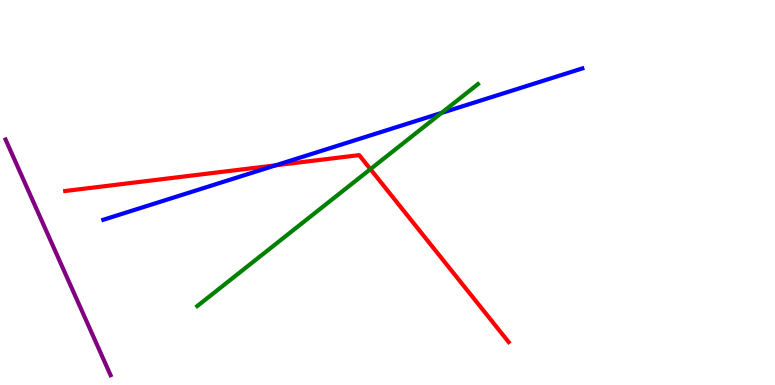[{'lines': ['blue', 'red'], 'intersections': [{'x': 3.56, 'y': 5.71}]}, {'lines': ['green', 'red'], 'intersections': [{'x': 4.78, 'y': 5.61}]}, {'lines': ['purple', 'red'], 'intersections': []}, {'lines': ['blue', 'green'], 'intersections': [{'x': 5.7, 'y': 7.07}]}, {'lines': ['blue', 'purple'], 'intersections': []}, {'lines': ['green', 'purple'], 'intersections': []}]